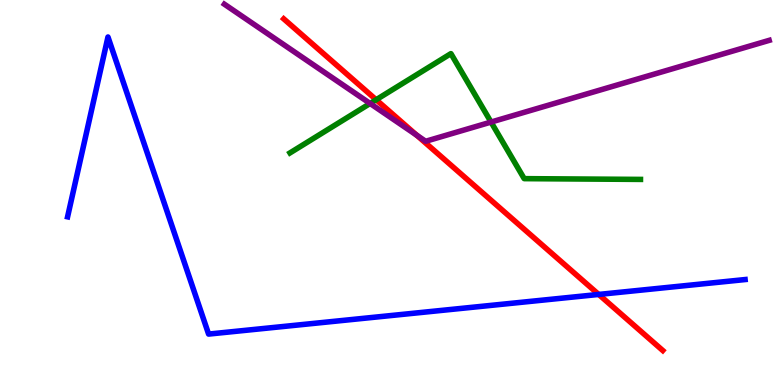[{'lines': ['blue', 'red'], 'intersections': [{'x': 7.73, 'y': 2.35}]}, {'lines': ['green', 'red'], 'intersections': [{'x': 4.85, 'y': 7.41}]}, {'lines': ['purple', 'red'], 'intersections': [{'x': 5.38, 'y': 6.49}]}, {'lines': ['blue', 'green'], 'intersections': []}, {'lines': ['blue', 'purple'], 'intersections': []}, {'lines': ['green', 'purple'], 'intersections': [{'x': 4.78, 'y': 7.31}, {'x': 6.34, 'y': 6.83}]}]